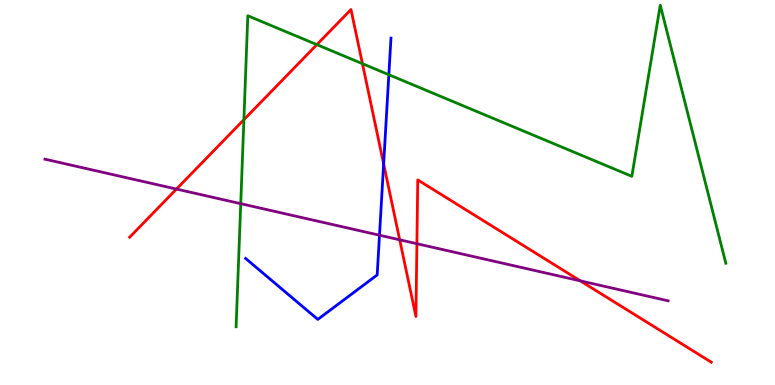[{'lines': ['blue', 'red'], 'intersections': [{'x': 4.95, 'y': 5.74}]}, {'lines': ['green', 'red'], 'intersections': [{'x': 3.15, 'y': 6.89}, {'x': 4.09, 'y': 8.84}, {'x': 4.68, 'y': 8.35}]}, {'lines': ['purple', 'red'], 'intersections': [{'x': 2.28, 'y': 5.09}, {'x': 5.16, 'y': 3.77}, {'x': 5.38, 'y': 3.67}, {'x': 7.49, 'y': 2.71}]}, {'lines': ['blue', 'green'], 'intersections': [{'x': 5.02, 'y': 8.06}]}, {'lines': ['blue', 'purple'], 'intersections': [{'x': 4.9, 'y': 3.89}]}, {'lines': ['green', 'purple'], 'intersections': [{'x': 3.11, 'y': 4.71}]}]